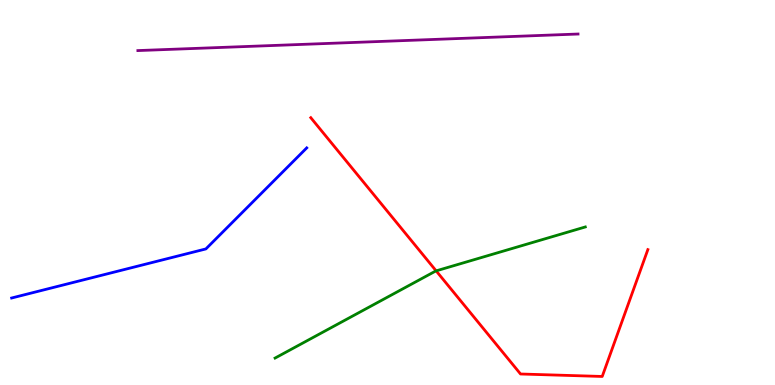[{'lines': ['blue', 'red'], 'intersections': []}, {'lines': ['green', 'red'], 'intersections': [{'x': 5.63, 'y': 2.96}]}, {'lines': ['purple', 'red'], 'intersections': []}, {'lines': ['blue', 'green'], 'intersections': []}, {'lines': ['blue', 'purple'], 'intersections': []}, {'lines': ['green', 'purple'], 'intersections': []}]